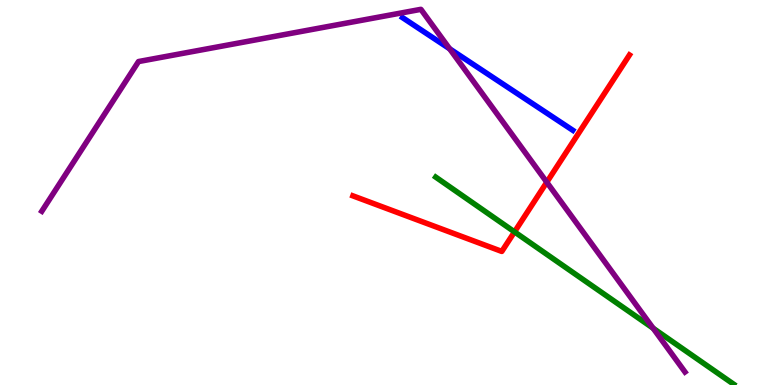[{'lines': ['blue', 'red'], 'intersections': []}, {'lines': ['green', 'red'], 'intersections': [{'x': 6.64, 'y': 3.98}]}, {'lines': ['purple', 'red'], 'intersections': [{'x': 7.06, 'y': 5.27}]}, {'lines': ['blue', 'green'], 'intersections': []}, {'lines': ['blue', 'purple'], 'intersections': [{'x': 5.8, 'y': 8.73}]}, {'lines': ['green', 'purple'], 'intersections': [{'x': 8.43, 'y': 1.47}]}]